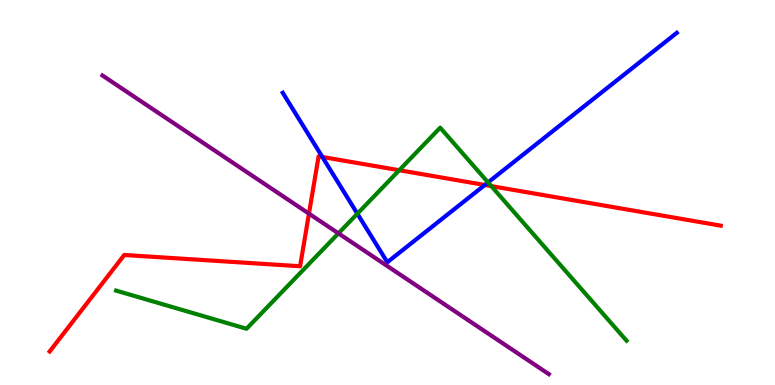[{'lines': ['blue', 'red'], 'intersections': [{'x': 4.16, 'y': 5.92}, {'x': 6.26, 'y': 5.2}]}, {'lines': ['green', 'red'], 'intersections': [{'x': 5.15, 'y': 5.58}, {'x': 6.34, 'y': 5.17}]}, {'lines': ['purple', 'red'], 'intersections': [{'x': 3.99, 'y': 4.45}]}, {'lines': ['blue', 'green'], 'intersections': [{'x': 4.61, 'y': 4.45}, {'x': 6.3, 'y': 5.26}]}, {'lines': ['blue', 'purple'], 'intersections': []}, {'lines': ['green', 'purple'], 'intersections': [{'x': 4.37, 'y': 3.94}]}]